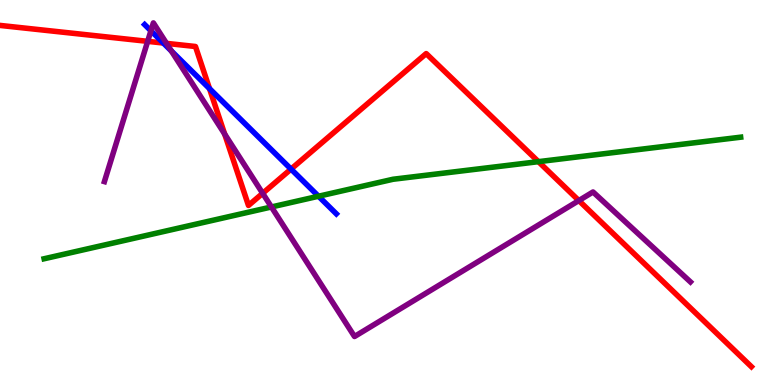[{'lines': ['blue', 'red'], 'intersections': [{'x': 2.11, 'y': 8.88}, {'x': 2.7, 'y': 7.7}, {'x': 3.76, 'y': 5.61}]}, {'lines': ['green', 'red'], 'intersections': [{'x': 6.95, 'y': 5.8}]}, {'lines': ['purple', 'red'], 'intersections': [{'x': 1.91, 'y': 8.93}, {'x': 2.15, 'y': 8.87}, {'x': 2.9, 'y': 6.52}, {'x': 3.39, 'y': 4.98}, {'x': 7.47, 'y': 4.79}]}, {'lines': ['blue', 'green'], 'intersections': [{'x': 4.11, 'y': 4.9}]}, {'lines': ['blue', 'purple'], 'intersections': [{'x': 1.95, 'y': 9.2}, {'x': 2.21, 'y': 8.67}]}, {'lines': ['green', 'purple'], 'intersections': [{'x': 3.5, 'y': 4.62}]}]